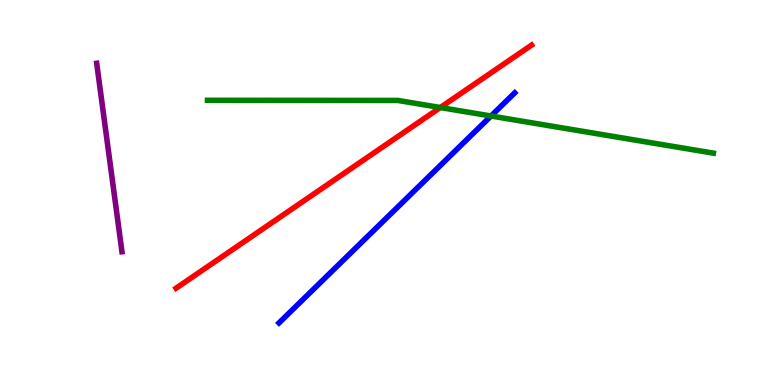[{'lines': ['blue', 'red'], 'intersections': []}, {'lines': ['green', 'red'], 'intersections': [{'x': 5.68, 'y': 7.21}]}, {'lines': ['purple', 'red'], 'intersections': []}, {'lines': ['blue', 'green'], 'intersections': [{'x': 6.34, 'y': 6.99}]}, {'lines': ['blue', 'purple'], 'intersections': []}, {'lines': ['green', 'purple'], 'intersections': []}]